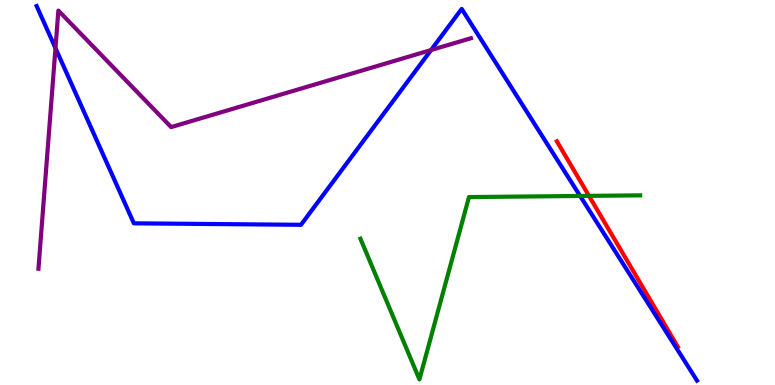[{'lines': ['blue', 'red'], 'intersections': []}, {'lines': ['green', 'red'], 'intersections': [{'x': 7.6, 'y': 4.91}]}, {'lines': ['purple', 'red'], 'intersections': []}, {'lines': ['blue', 'green'], 'intersections': [{'x': 7.49, 'y': 4.91}]}, {'lines': ['blue', 'purple'], 'intersections': [{'x': 0.716, 'y': 8.75}, {'x': 5.56, 'y': 8.7}]}, {'lines': ['green', 'purple'], 'intersections': []}]